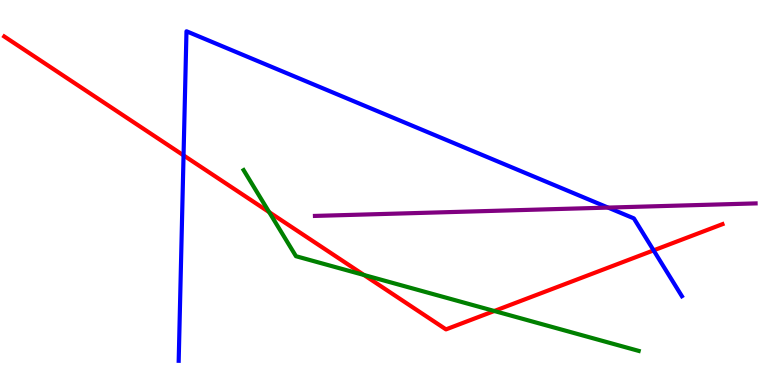[{'lines': ['blue', 'red'], 'intersections': [{'x': 2.37, 'y': 5.96}, {'x': 8.43, 'y': 3.5}]}, {'lines': ['green', 'red'], 'intersections': [{'x': 3.47, 'y': 4.49}, {'x': 4.7, 'y': 2.86}, {'x': 6.38, 'y': 1.92}]}, {'lines': ['purple', 'red'], 'intersections': []}, {'lines': ['blue', 'green'], 'intersections': []}, {'lines': ['blue', 'purple'], 'intersections': [{'x': 7.85, 'y': 4.61}]}, {'lines': ['green', 'purple'], 'intersections': []}]